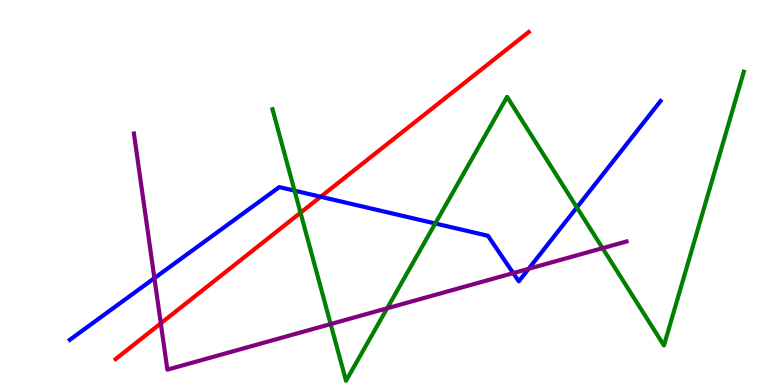[{'lines': ['blue', 'red'], 'intersections': [{'x': 4.14, 'y': 4.89}]}, {'lines': ['green', 'red'], 'intersections': [{'x': 3.88, 'y': 4.47}]}, {'lines': ['purple', 'red'], 'intersections': [{'x': 2.07, 'y': 1.6}]}, {'lines': ['blue', 'green'], 'intersections': [{'x': 3.8, 'y': 5.05}, {'x': 5.62, 'y': 4.2}, {'x': 7.44, 'y': 4.61}]}, {'lines': ['blue', 'purple'], 'intersections': [{'x': 1.99, 'y': 2.78}, {'x': 6.62, 'y': 2.91}, {'x': 6.82, 'y': 3.02}]}, {'lines': ['green', 'purple'], 'intersections': [{'x': 4.27, 'y': 1.58}, {'x': 5.0, 'y': 1.99}, {'x': 7.77, 'y': 3.55}]}]